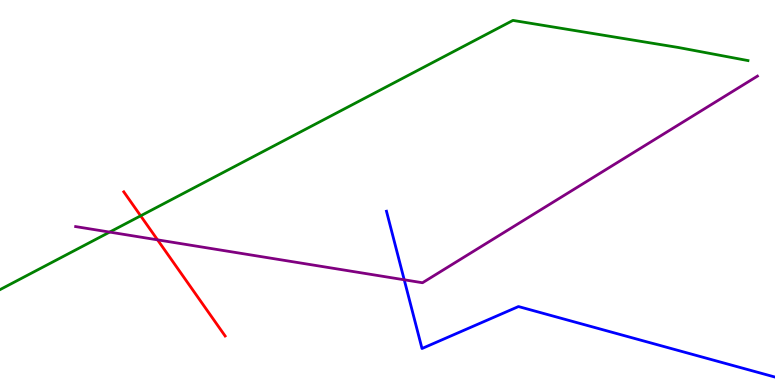[{'lines': ['blue', 'red'], 'intersections': []}, {'lines': ['green', 'red'], 'intersections': [{'x': 1.81, 'y': 4.39}]}, {'lines': ['purple', 'red'], 'intersections': [{'x': 2.03, 'y': 3.77}]}, {'lines': ['blue', 'green'], 'intersections': []}, {'lines': ['blue', 'purple'], 'intersections': [{'x': 5.22, 'y': 2.73}]}, {'lines': ['green', 'purple'], 'intersections': [{'x': 1.41, 'y': 3.97}]}]